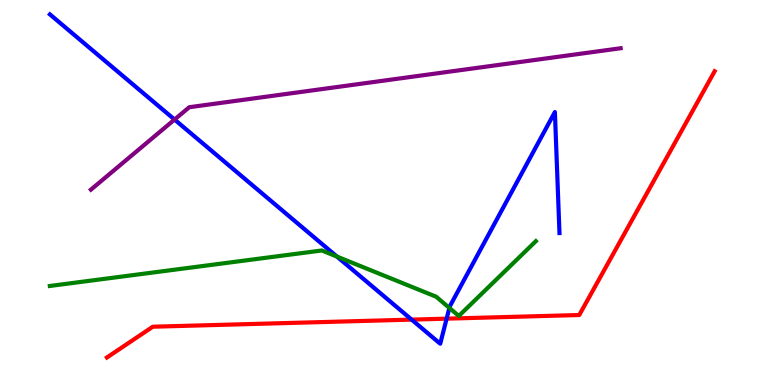[{'lines': ['blue', 'red'], 'intersections': [{'x': 5.31, 'y': 1.7}, {'x': 5.76, 'y': 1.72}]}, {'lines': ['green', 'red'], 'intersections': []}, {'lines': ['purple', 'red'], 'intersections': []}, {'lines': ['blue', 'green'], 'intersections': [{'x': 4.35, 'y': 3.34}, {'x': 5.8, 'y': 2.0}]}, {'lines': ['blue', 'purple'], 'intersections': [{'x': 2.25, 'y': 6.89}]}, {'lines': ['green', 'purple'], 'intersections': []}]